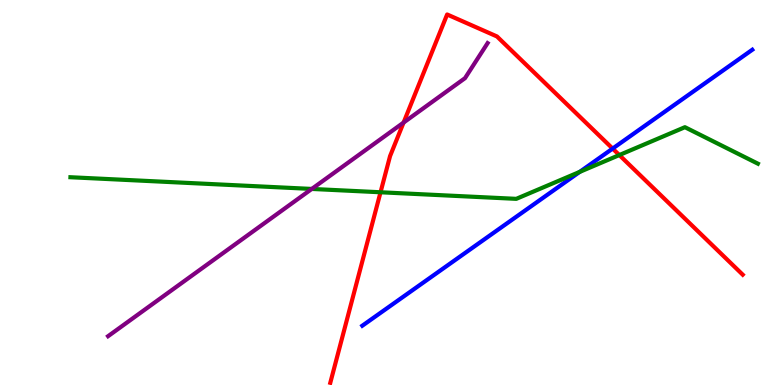[{'lines': ['blue', 'red'], 'intersections': [{'x': 7.91, 'y': 6.14}]}, {'lines': ['green', 'red'], 'intersections': [{'x': 4.91, 'y': 5.01}, {'x': 7.99, 'y': 5.97}]}, {'lines': ['purple', 'red'], 'intersections': [{'x': 5.21, 'y': 6.82}]}, {'lines': ['blue', 'green'], 'intersections': [{'x': 7.48, 'y': 5.53}]}, {'lines': ['blue', 'purple'], 'intersections': []}, {'lines': ['green', 'purple'], 'intersections': [{'x': 4.02, 'y': 5.09}]}]